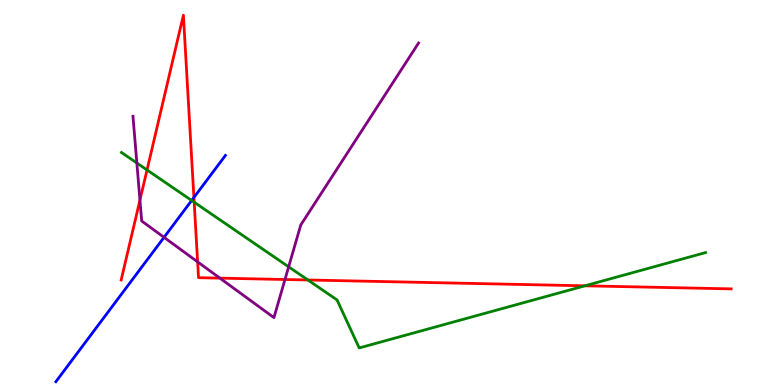[{'lines': ['blue', 'red'], 'intersections': [{'x': 2.5, 'y': 4.87}]}, {'lines': ['green', 'red'], 'intersections': [{'x': 1.9, 'y': 5.59}, {'x': 2.51, 'y': 4.75}, {'x': 3.97, 'y': 2.73}, {'x': 7.55, 'y': 2.58}]}, {'lines': ['purple', 'red'], 'intersections': [{'x': 1.81, 'y': 4.8}, {'x': 2.55, 'y': 3.2}, {'x': 2.84, 'y': 2.78}, {'x': 3.68, 'y': 2.74}]}, {'lines': ['blue', 'green'], 'intersections': [{'x': 2.47, 'y': 4.79}]}, {'lines': ['blue', 'purple'], 'intersections': [{'x': 2.12, 'y': 3.84}]}, {'lines': ['green', 'purple'], 'intersections': [{'x': 1.77, 'y': 5.77}, {'x': 3.72, 'y': 3.07}]}]